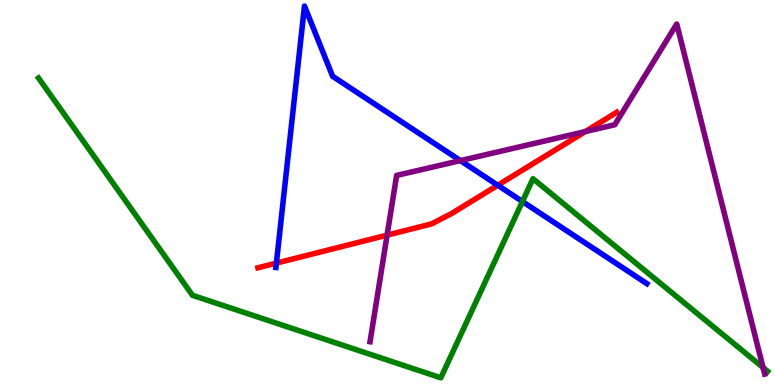[{'lines': ['blue', 'red'], 'intersections': [{'x': 3.57, 'y': 3.17}, {'x': 6.42, 'y': 5.19}]}, {'lines': ['green', 'red'], 'intersections': []}, {'lines': ['purple', 'red'], 'intersections': [{'x': 4.99, 'y': 3.89}, {'x': 7.55, 'y': 6.58}]}, {'lines': ['blue', 'green'], 'intersections': [{'x': 6.74, 'y': 4.77}]}, {'lines': ['blue', 'purple'], 'intersections': [{'x': 5.94, 'y': 5.83}]}, {'lines': ['green', 'purple'], 'intersections': [{'x': 9.85, 'y': 0.454}]}]